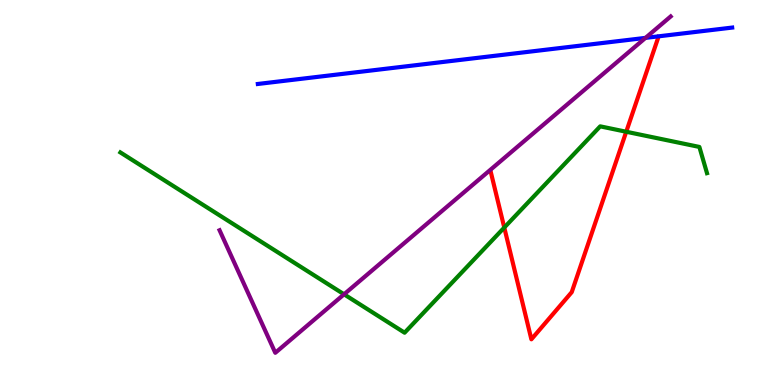[{'lines': ['blue', 'red'], 'intersections': []}, {'lines': ['green', 'red'], 'intersections': [{'x': 6.51, 'y': 4.09}, {'x': 8.08, 'y': 6.58}]}, {'lines': ['purple', 'red'], 'intersections': []}, {'lines': ['blue', 'green'], 'intersections': []}, {'lines': ['blue', 'purple'], 'intersections': [{'x': 8.33, 'y': 9.02}]}, {'lines': ['green', 'purple'], 'intersections': [{'x': 4.44, 'y': 2.36}]}]